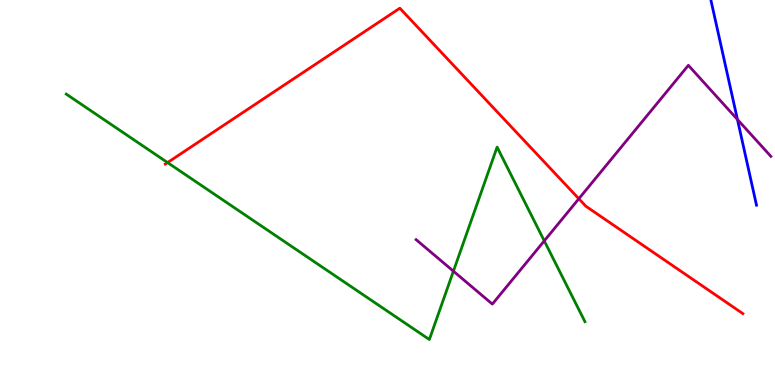[{'lines': ['blue', 'red'], 'intersections': []}, {'lines': ['green', 'red'], 'intersections': [{'x': 2.16, 'y': 5.78}]}, {'lines': ['purple', 'red'], 'intersections': [{'x': 7.47, 'y': 4.84}]}, {'lines': ['blue', 'green'], 'intersections': []}, {'lines': ['blue', 'purple'], 'intersections': [{'x': 9.52, 'y': 6.9}]}, {'lines': ['green', 'purple'], 'intersections': [{'x': 5.85, 'y': 2.96}, {'x': 7.02, 'y': 3.74}]}]